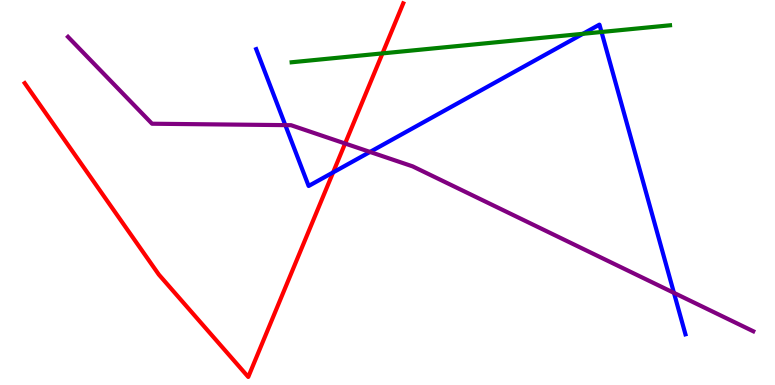[{'lines': ['blue', 'red'], 'intersections': [{'x': 4.3, 'y': 5.52}]}, {'lines': ['green', 'red'], 'intersections': [{'x': 4.94, 'y': 8.61}]}, {'lines': ['purple', 'red'], 'intersections': [{'x': 4.45, 'y': 6.27}]}, {'lines': ['blue', 'green'], 'intersections': [{'x': 7.52, 'y': 9.12}, {'x': 7.76, 'y': 9.17}]}, {'lines': ['blue', 'purple'], 'intersections': [{'x': 3.68, 'y': 6.75}, {'x': 4.77, 'y': 6.05}, {'x': 8.7, 'y': 2.39}]}, {'lines': ['green', 'purple'], 'intersections': []}]